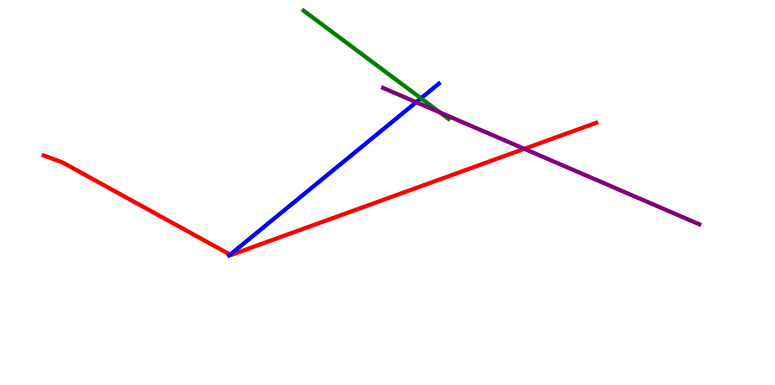[{'lines': ['blue', 'red'], 'intersections': [{'x': 2.97, 'y': 3.39}]}, {'lines': ['green', 'red'], 'intersections': []}, {'lines': ['purple', 'red'], 'intersections': [{'x': 6.77, 'y': 6.13}]}, {'lines': ['blue', 'green'], 'intersections': [{'x': 5.43, 'y': 7.45}]}, {'lines': ['blue', 'purple'], 'intersections': [{'x': 5.37, 'y': 7.35}]}, {'lines': ['green', 'purple'], 'intersections': [{'x': 5.68, 'y': 7.08}]}]